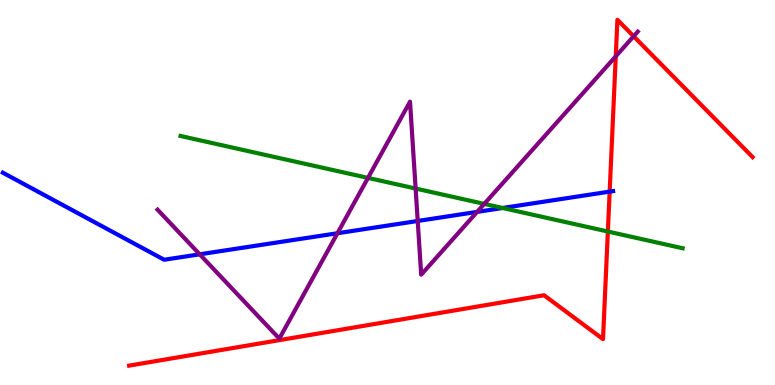[{'lines': ['blue', 'red'], 'intersections': [{'x': 7.87, 'y': 5.02}]}, {'lines': ['green', 'red'], 'intersections': [{'x': 7.84, 'y': 3.99}]}, {'lines': ['purple', 'red'], 'intersections': [{'x': 7.95, 'y': 8.54}, {'x': 8.18, 'y': 9.06}]}, {'lines': ['blue', 'green'], 'intersections': [{'x': 6.49, 'y': 4.6}]}, {'lines': ['blue', 'purple'], 'intersections': [{'x': 2.58, 'y': 3.39}, {'x': 4.35, 'y': 3.94}, {'x': 5.39, 'y': 4.26}, {'x': 6.16, 'y': 4.5}]}, {'lines': ['green', 'purple'], 'intersections': [{'x': 4.75, 'y': 5.38}, {'x': 5.36, 'y': 5.1}, {'x': 6.25, 'y': 4.7}]}]